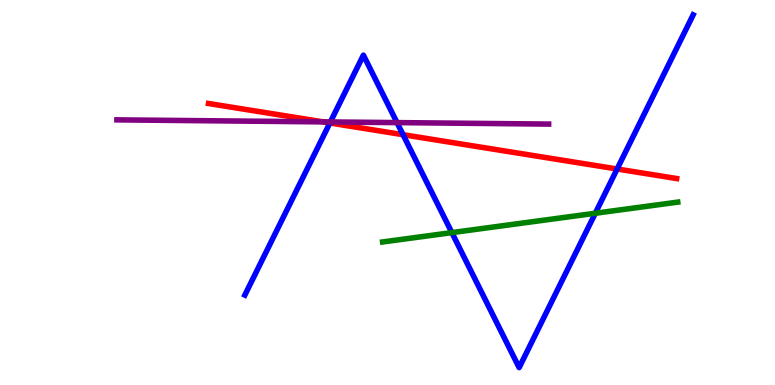[{'lines': ['blue', 'red'], 'intersections': [{'x': 4.26, 'y': 6.81}, {'x': 5.2, 'y': 6.5}, {'x': 7.96, 'y': 5.61}]}, {'lines': ['green', 'red'], 'intersections': []}, {'lines': ['purple', 'red'], 'intersections': [{'x': 4.17, 'y': 6.83}]}, {'lines': ['blue', 'green'], 'intersections': [{'x': 5.83, 'y': 3.96}, {'x': 7.68, 'y': 4.46}]}, {'lines': ['blue', 'purple'], 'intersections': [{'x': 4.26, 'y': 6.83}, {'x': 5.12, 'y': 6.82}]}, {'lines': ['green', 'purple'], 'intersections': []}]